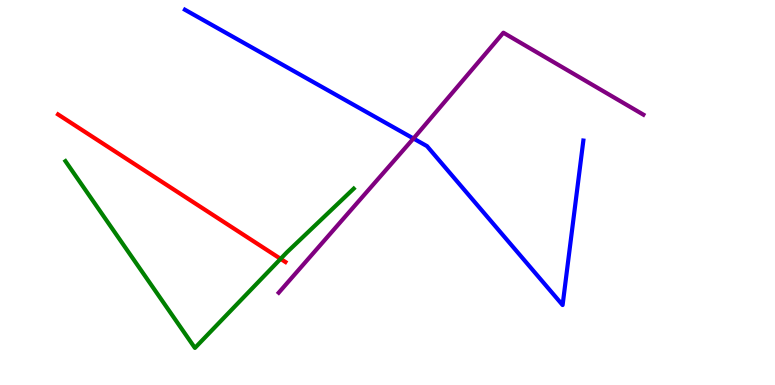[{'lines': ['blue', 'red'], 'intersections': []}, {'lines': ['green', 'red'], 'intersections': [{'x': 3.62, 'y': 3.28}]}, {'lines': ['purple', 'red'], 'intersections': []}, {'lines': ['blue', 'green'], 'intersections': []}, {'lines': ['blue', 'purple'], 'intersections': [{'x': 5.33, 'y': 6.4}]}, {'lines': ['green', 'purple'], 'intersections': []}]